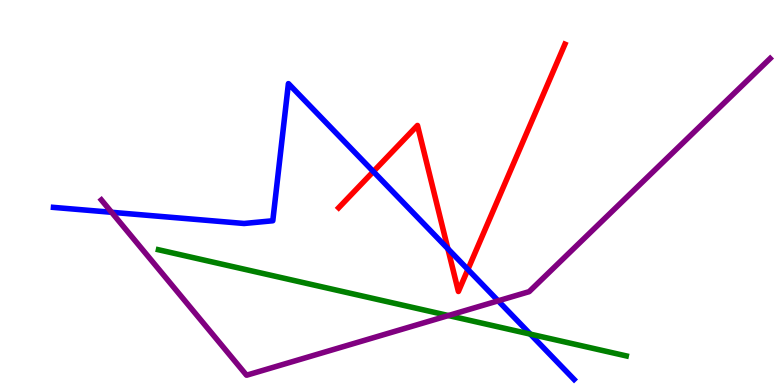[{'lines': ['blue', 'red'], 'intersections': [{'x': 4.82, 'y': 5.54}, {'x': 5.78, 'y': 3.54}, {'x': 6.04, 'y': 3.0}]}, {'lines': ['green', 'red'], 'intersections': []}, {'lines': ['purple', 'red'], 'intersections': []}, {'lines': ['blue', 'green'], 'intersections': [{'x': 6.84, 'y': 1.32}]}, {'lines': ['blue', 'purple'], 'intersections': [{'x': 1.44, 'y': 4.49}, {'x': 6.43, 'y': 2.19}]}, {'lines': ['green', 'purple'], 'intersections': [{'x': 5.79, 'y': 1.8}]}]